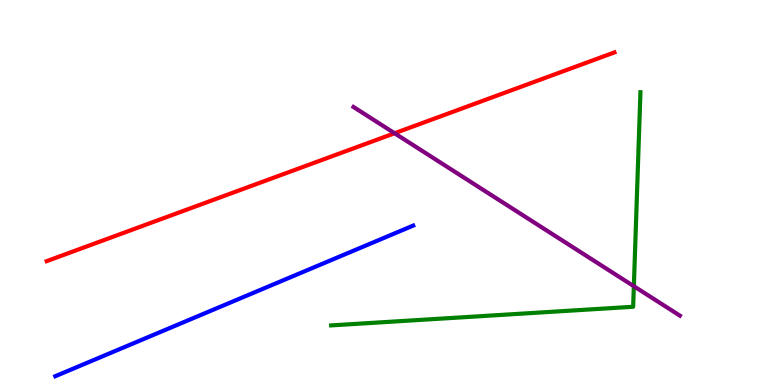[{'lines': ['blue', 'red'], 'intersections': []}, {'lines': ['green', 'red'], 'intersections': []}, {'lines': ['purple', 'red'], 'intersections': [{'x': 5.09, 'y': 6.54}]}, {'lines': ['blue', 'green'], 'intersections': []}, {'lines': ['blue', 'purple'], 'intersections': []}, {'lines': ['green', 'purple'], 'intersections': [{'x': 8.18, 'y': 2.57}]}]